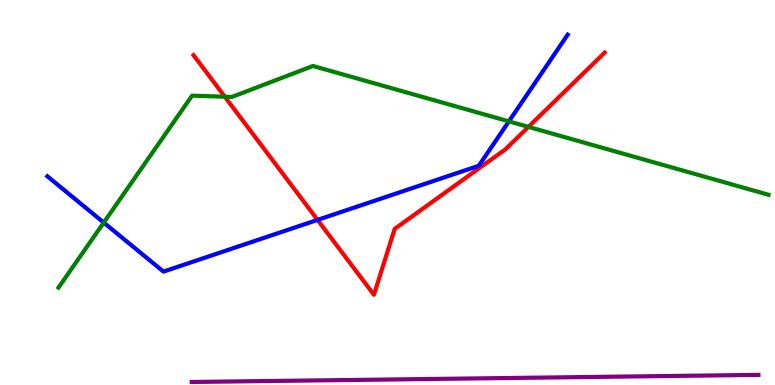[{'lines': ['blue', 'red'], 'intersections': [{'x': 4.1, 'y': 4.29}]}, {'lines': ['green', 'red'], 'intersections': [{'x': 2.9, 'y': 7.49}, {'x': 6.82, 'y': 6.7}]}, {'lines': ['purple', 'red'], 'intersections': []}, {'lines': ['blue', 'green'], 'intersections': [{'x': 1.34, 'y': 4.22}, {'x': 6.57, 'y': 6.85}]}, {'lines': ['blue', 'purple'], 'intersections': []}, {'lines': ['green', 'purple'], 'intersections': []}]